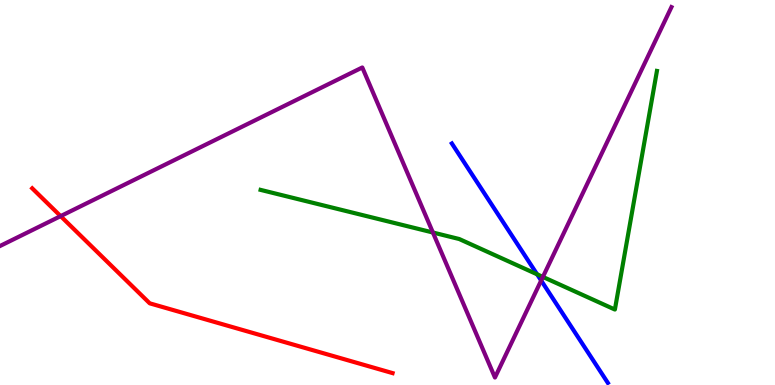[{'lines': ['blue', 'red'], 'intersections': []}, {'lines': ['green', 'red'], 'intersections': []}, {'lines': ['purple', 'red'], 'intersections': [{'x': 0.782, 'y': 4.39}]}, {'lines': ['blue', 'green'], 'intersections': [{'x': 6.93, 'y': 2.88}]}, {'lines': ['blue', 'purple'], 'intersections': [{'x': 6.98, 'y': 2.71}]}, {'lines': ['green', 'purple'], 'intersections': [{'x': 5.59, 'y': 3.96}, {'x': 7.01, 'y': 2.81}]}]